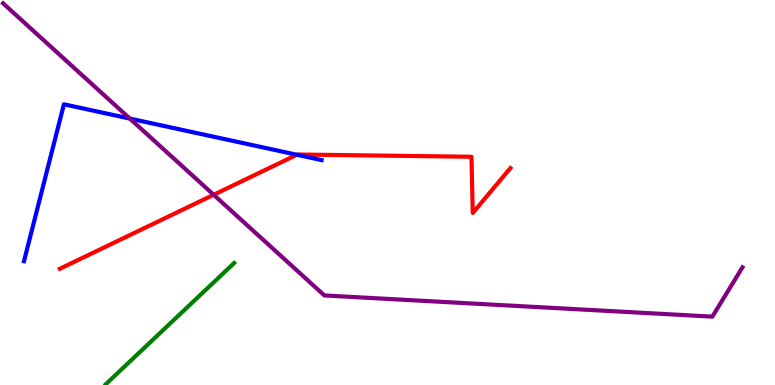[{'lines': ['blue', 'red'], 'intersections': [{'x': 3.83, 'y': 5.98}]}, {'lines': ['green', 'red'], 'intersections': []}, {'lines': ['purple', 'red'], 'intersections': [{'x': 2.76, 'y': 4.94}]}, {'lines': ['blue', 'green'], 'intersections': []}, {'lines': ['blue', 'purple'], 'intersections': [{'x': 1.68, 'y': 6.92}]}, {'lines': ['green', 'purple'], 'intersections': []}]